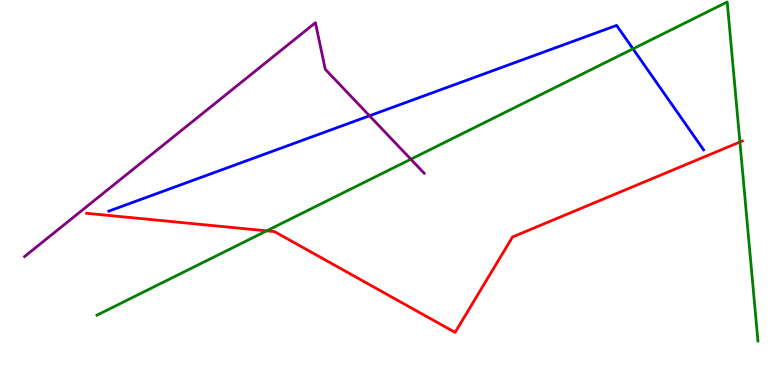[{'lines': ['blue', 'red'], 'intersections': []}, {'lines': ['green', 'red'], 'intersections': [{'x': 3.44, 'y': 4.0}, {'x': 9.55, 'y': 6.31}]}, {'lines': ['purple', 'red'], 'intersections': []}, {'lines': ['blue', 'green'], 'intersections': [{'x': 8.17, 'y': 8.73}]}, {'lines': ['blue', 'purple'], 'intersections': [{'x': 4.77, 'y': 6.99}]}, {'lines': ['green', 'purple'], 'intersections': [{'x': 5.3, 'y': 5.86}]}]